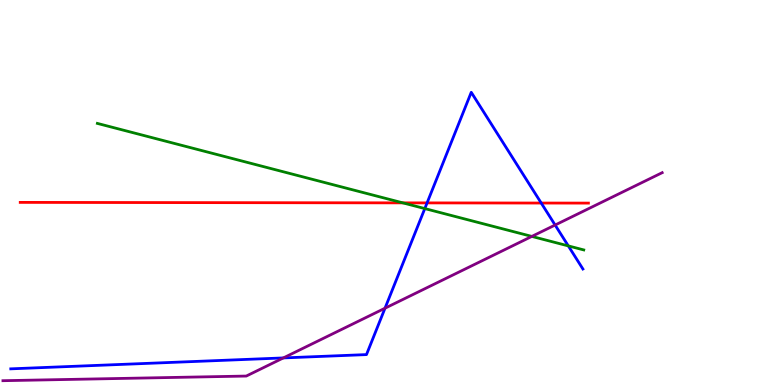[{'lines': ['blue', 'red'], 'intersections': [{'x': 5.51, 'y': 4.73}, {'x': 6.98, 'y': 4.73}]}, {'lines': ['green', 'red'], 'intersections': [{'x': 5.2, 'y': 4.73}]}, {'lines': ['purple', 'red'], 'intersections': []}, {'lines': ['blue', 'green'], 'intersections': [{'x': 5.48, 'y': 4.58}, {'x': 7.33, 'y': 3.61}]}, {'lines': ['blue', 'purple'], 'intersections': [{'x': 3.66, 'y': 0.703}, {'x': 4.97, 'y': 1.99}, {'x': 7.16, 'y': 4.16}]}, {'lines': ['green', 'purple'], 'intersections': [{'x': 6.86, 'y': 3.86}]}]